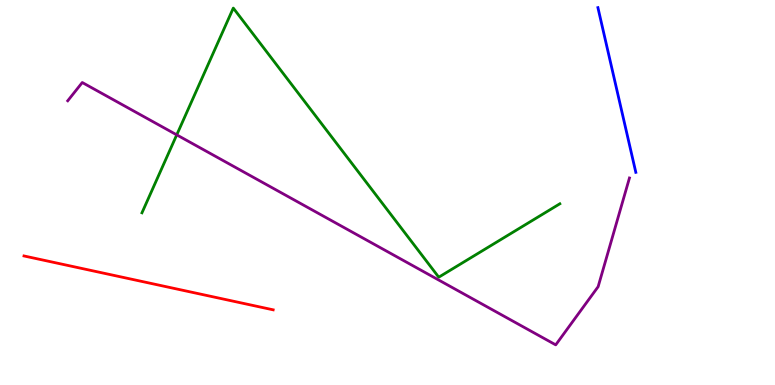[{'lines': ['blue', 'red'], 'intersections': []}, {'lines': ['green', 'red'], 'intersections': []}, {'lines': ['purple', 'red'], 'intersections': []}, {'lines': ['blue', 'green'], 'intersections': []}, {'lines': ['blue', 'purple'], 'intersections': []}, {'lines': ['green', 'purple'], 'intersections': [{'x': 2.28, 'y': 6.5}]}]